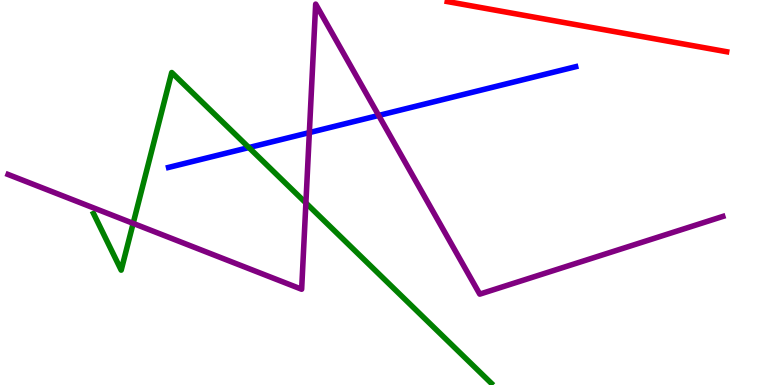[{'lines': ['blue', 'red'], 'intersections': []}, {'lines': ['green', 'red'], 'intersections': []}, {'lines': ['purple', 'red'], 'intersections': []}, {'lines': ['blue', 'green'], 'intersections': [{'x': 3.21, 'y': 6.17}]}, {'lines': ['blue', 'purple'], 'intersections': [{'x': 3.99, 'y': 6.56}, {'x': 4.89, 'y': 7.0}]}, {'lines': ['green', 'purple'], 'intersections': [{'x': 1.72, 'y': 4.2}, {'x': 3.95, 'y': 4.73}]}]